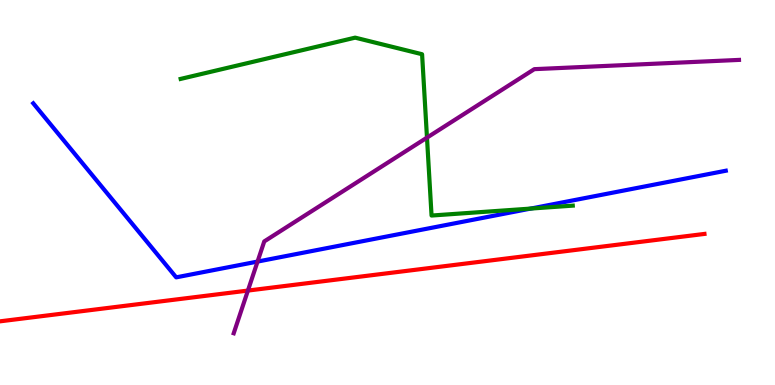[{'lines': ['blue', 'red'], 'intersections': []}, {'lines': ['green', 'red'], 'intersections': []}, {'lines': ['purple', 'red'], 'intersections': [{'x': 3.2, 'y': 2.45}]}, {'lines': ['blue', 'green'], 'intersections': [{'x': 6.85, 'y': 4.58}]}, {'lines': ['blue', 'purple'], 'intersections': [{'x': 3.32, 'y': 3.21}]}, {'lines': ['green', 'purple'], 'intersections': [{'x': 5.51, 'y': 6.43}]}]